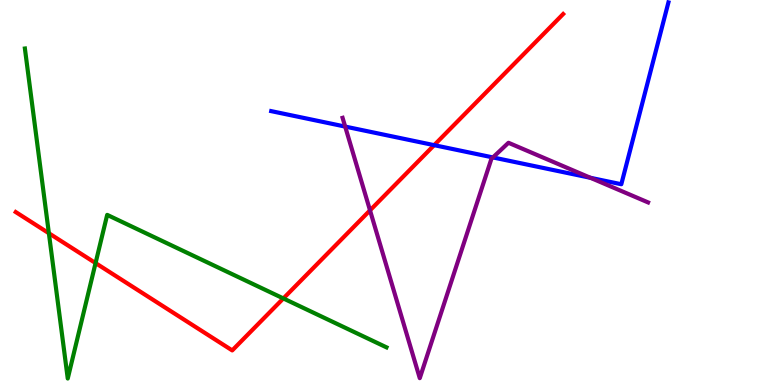[{'lines': ['blue', 'red'], 'intersections': [{'x': 5.6, 'y': 6.23}]}, {'lines': ['green', 'red'], 'intersections': [{'x': 0.631, 'y': 3.94}, {'x': 1.23, 'y': 3.17}, {'x': 3.66, 'y': 2.25}]}, {'lines': ['purple', 'red'], 'intersections': [{'x': 4.77, 'y': 4.54}]}, {'lines': ['blue', 'green'], 'intersections': []}, {'lines': ['blue', 'purple'], 'intersections': [{'x': 4.45, 'y': 6.71}, {'x': 6.36, 'y': 5.91}, {'x': 7.62, 'y': 5.38}]}, {'lines': ['green', 'purple'], 'intersections': []}]